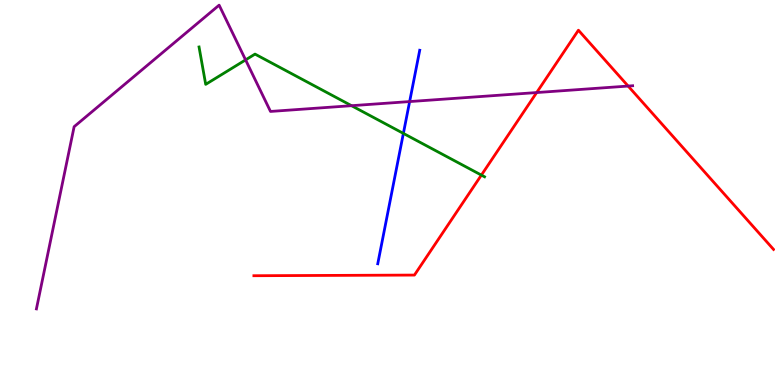[{'lines': ['blue', 'red'], 'intersections': []}, {'lines': ['green', 'red'], 'intersections': [{'x': 6.21, 'y': 5.45}]}, {'lines': ['purple', 'red'], 'intersections': [{'x': 6.92, 'y': 7.6}, {'x': 8.1, 'y': 7.76}]}, {'lines': ['blue', 'green'], 'intersections': [{'x': 5.2, 'y': 6.53}]}, {'lines': ['blue', 'purple'], 'intersections': [{'x': 5.29, 'y': 7.36}]}, {'lines': ['green', 'purple'], 'intersections': [{'x': 3.17, 'y': 8.44}, {'x': 4.54, 'y': 7.25}]}]